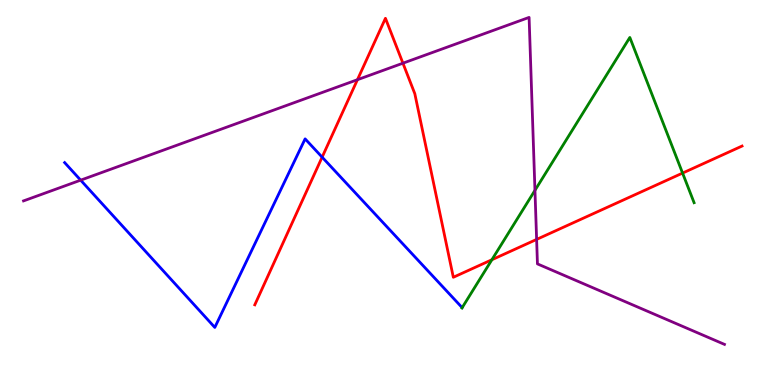[{'lines': ['blue', 'red'], 'intersections': [{'x': 4.16, 'y': 5.92}]}, {'lines': ['green', 'red'], 'intersections': [{'x': 6.35, 'y': 3.25}, {'x': 8.81, 'y': 5.5}]}, {'lines': ['purple', 'red'], 'intersections': [{'x': 4.61, 'y': 7.93}, {'x': 5.2, 'y': 8.36}, {'x': 6.92, 'y': 3.78}]}, {'lines': ['blue', 'green'], 'intersections': []}, {'lines': ['blue', 'purple'], 'intersections': [{'x': 1.04, 'y': 5.32}]}, {'lines': ['green', 'purple'], 'intersections': [{'x': 6.9, 'y': 5.06}]}]